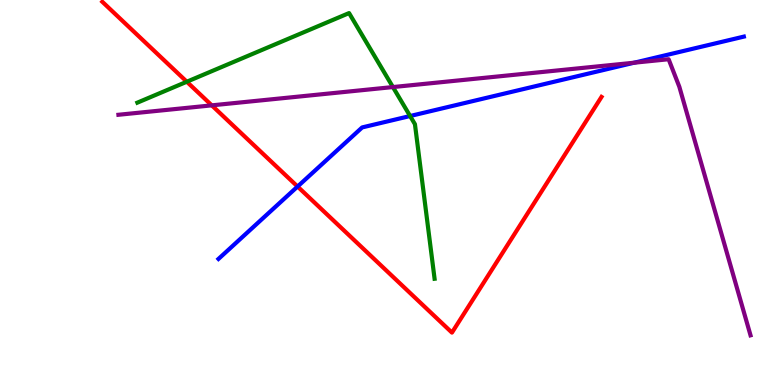[{'lines': ['blue', 'red'], 'intersections': [{'x': 3.84, 'y': 5.15}]}, {'lines': ['green', 'red'], 'intersections': [{'x': 2.41, 'y': 7.88}]}, {'lines': ['purple', 'red'], 'intersections': [{'x': 2.73, 'y': 7.26}]}, {'lines': ['blue', 'green'], 'intersections': [{'x': 5.29, 'y': 6.99}]}, {'lines': ['blue', 'purple'], 'intersections': [{'x': 8.18, 'y': 8.37}]}, {'lines': ['green', 'purple'], 'intersections': [{'x': 5.07, 'y': 7.74}]}]